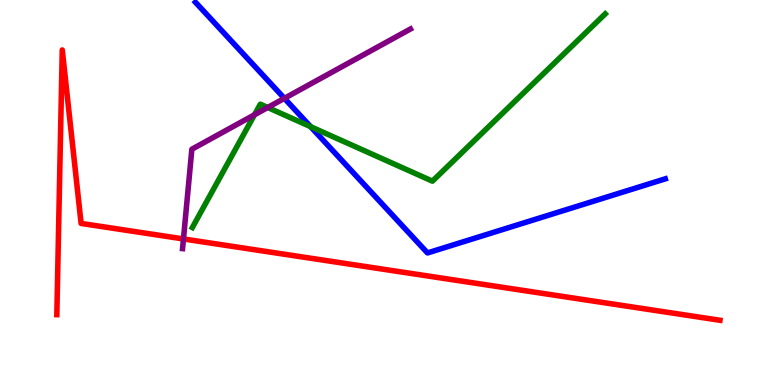[{'lines': ['blue', 'red'], 'intersections': []}, {'lines': ['green', 'red'], 'intersections': []}, {'lines': ['purple', 'red'], 'intersections': [{'x': 2.37, 'y': 3.79}]}, {'lines': ['blue', 'green'], 'intersections': [{'x': 4.01, 'y': 6.71}]}, {'lines': ['blue', 'purple'], 'intersections': [{'x': 3.67, 'y': 7.45}]}, {'lines': ['green', 'purple'], 'intersections': [{'x': 3.28, 'y': 7.02}, {'x': 3.45, 'y': 7.21}]}]